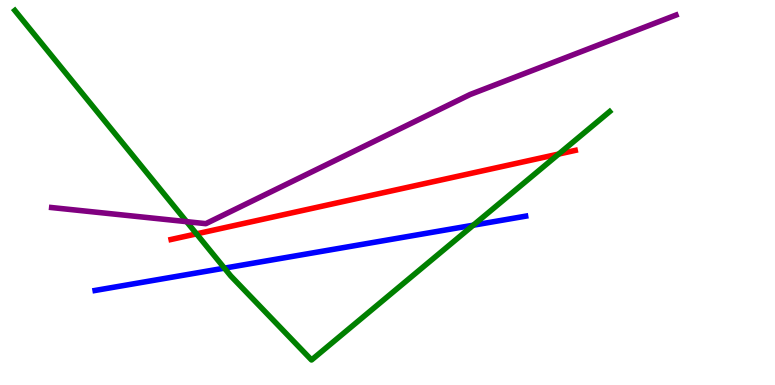[{'lines': ['blue', 'red'], 'intersections': []}, {'lines': ['green', 'red'], 'intersections': [{'x': 2.54, 'y': 3.93}, {'x': 7.21, 'y': 6.0}]}, {'lines': ['purple', 'red'], 'intersections': []}, {'lines': ['blue', 'green'], 'intersections': [{'x': 2.9, 'y': 3.04}, {'x': 6.11, 'y': 4.15}]}, {'lines': ['blue', 'purple'], 'intersections': []}, {'lines': ['green', 'purple'], 'intersections': [{'x': 2.41, 'y': 4.24}]}]